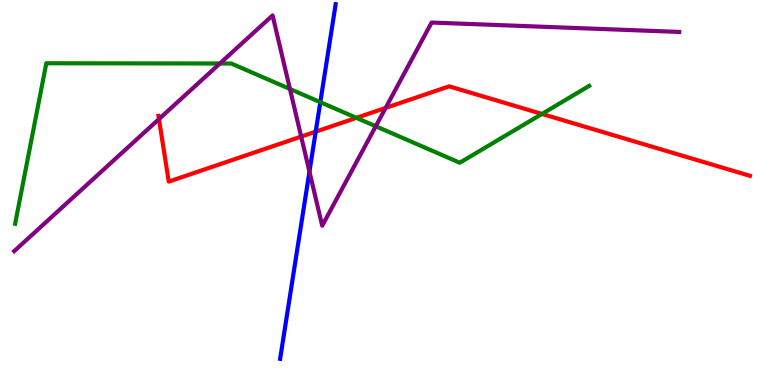[{'lines': ['blue', 'red'], 'intersections': [{'x': 4.07, 'y': 6.58}]}, {'lines': ['green', 'red'], 'intersections': [{'x': 4.6, 'y': 6.94}, {'x': 6.99, 'y': 7.04}]}, {'lines': ['purple', 'red'], 'intersections': [{'x': 2.05, 'y': 6.91}, {'x': 3.89, 'y': 6.45}, {'x': 4.98, 'y': 7.2}]}, {'lines': ['blue', 'green'], 'intersections': [{'x': 4.13, 'y': 7.35}]}, {'lines': ['blue', 'purple'], 'intersections': [{'x': 3.99, 'y': 5.54}]}, {'lines': ['green', 'purple'], 'intersections': [{'x': 2.84, 'y': 8.35}, {'x': 3.74, 'y': 7.69}, {'x': 4.85, 'y': 6.72}]}]